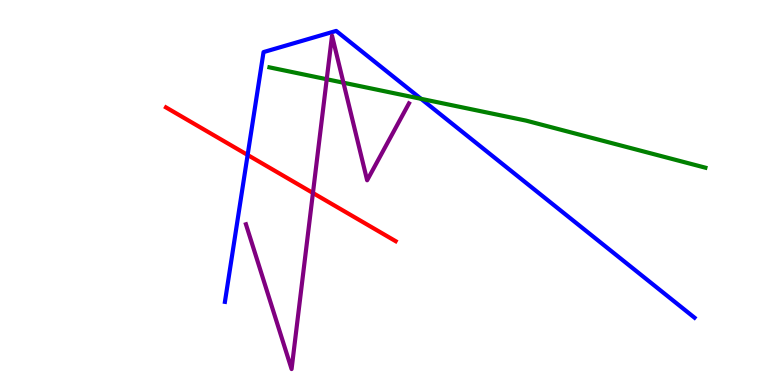[{'lines': ['blue', 'red'], 'intersections': [{'x': 3.2, 'y': 5.98}]}, {'lines': ['green', 'red'], 'intersections': []}, {'lines': ['purple', 'red'], 'intersections': [{'x': 4.04, 'y': 4.99}]}, {'lines': ['blue', 'green'], 'intersections': [{'x': 5.43, 'y': 7.43}]}, {'lines': ['blue', 'purple'], 'intersections': []}, {'lines': ['green', 'purple'], 'intersections': [{'x': 4.22, 'y': 7.94}, {'x': 4.43, 'y': 7.85}]}]